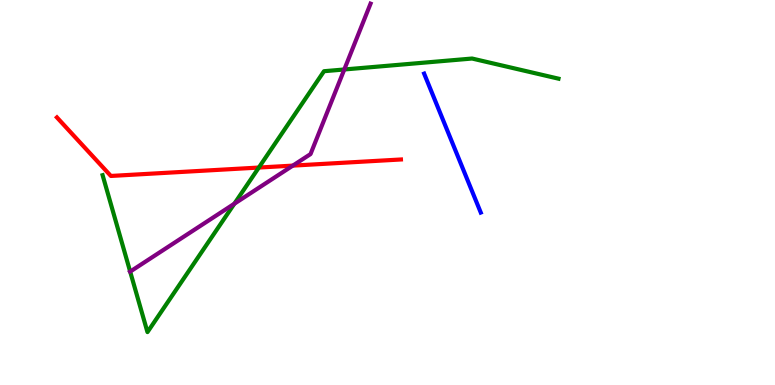[{'lines': ['blue', 'red'], 'intersections': []}, {'lines': ['green', 'red'], 'intersections': [{'x': 3.34, 'y': 5.65}]}, {'lines': ['purple', 'red'], 'intersections': [{'x': 3.78, 'y': 5.7}]}, {'lines': ['blue', 'green'], 'intersections': []}, {'lines': ['blue', 'purple'], 'intersections': []}, {'lines': ['green', 'purple'], 'intersections': [{'x': 1.68, 'y': 2.95}, {'x': 3.02, 'y': 4.71}, {'x': 4.44, 'y': 8.2}]}]